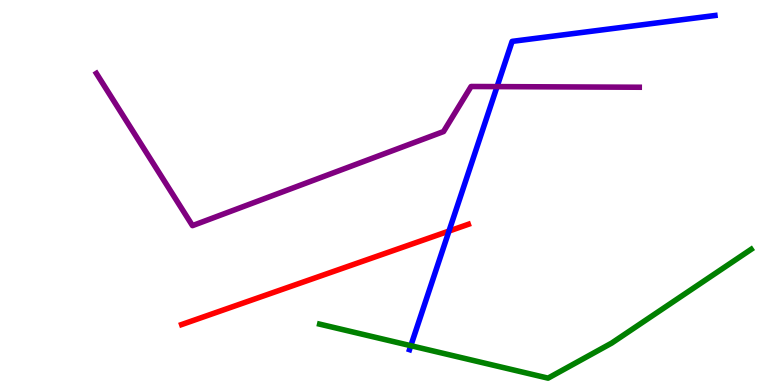[{'lines': ['blue', 'red'], 'intersections': [{'x': 5.79, 'y': 4.0}]}, {'lines': ['green', 'red'], 'intersections': []}, {'lines': ['purple', 'red'], 'intersections': []}, {'lines': ['blue', 'green'], 'intersections': [{'x': 5.3, 'y': 1.02}]}, {'lines': ['blue', 'purple'], 'intersections': [{'x': 6.41, 'y': 7.75}]}, {'lines': ['green', 'purple'], 'intersections': []}]